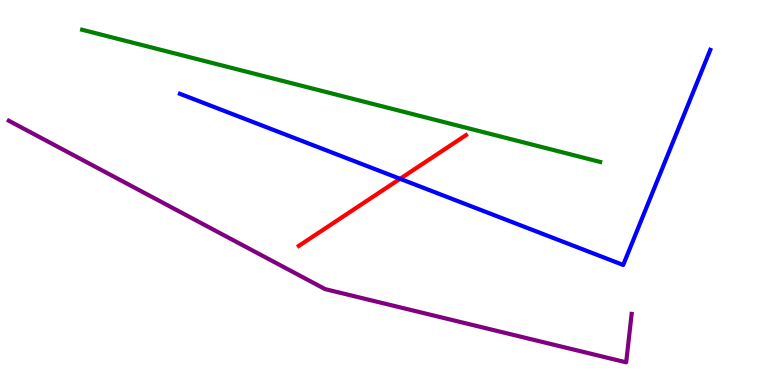[{'lines': ['blue', 'red'], 'intersections': [{'x': 5.16, 'y': 5.36}]}, {'lines': ['green', 'red'], 'intersections': []}, {'lines': ['purple', 'red'], 'intersections': []}, {'lines': ['blue', 'green'], 'intersections': []}, {'lines': ['blue', 'purple'], 'intersections': []}, {'lines': ['green', 'purple'], 'intersections': []}]